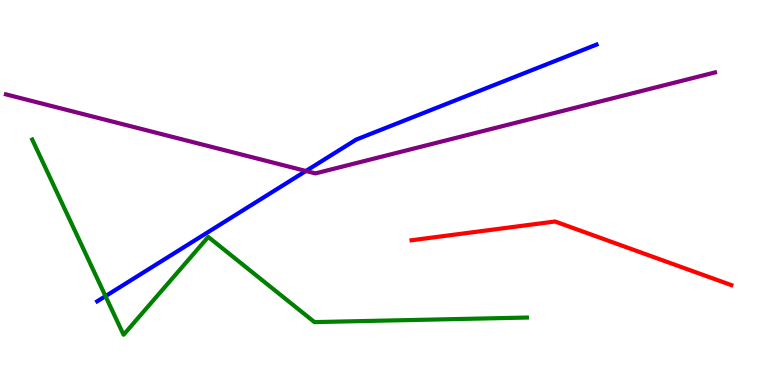[{'lines': ['blue', 'red'], 'intersections': []}, {'lines': ['green', 'red'], 'intersections': []}, {'lines': ['purple', 'red'], 'intersections': []}, {'lines': ['blue', 'green'], 'intersections': [{'x': 1.36, 'y': 2.31}]}, {'lines': ['blue', 'purple'], 'intersections': [{'x': 3.95, 'y': 5.56}]}, {'lines': ['green', 'purple'], 'intersections': []}]